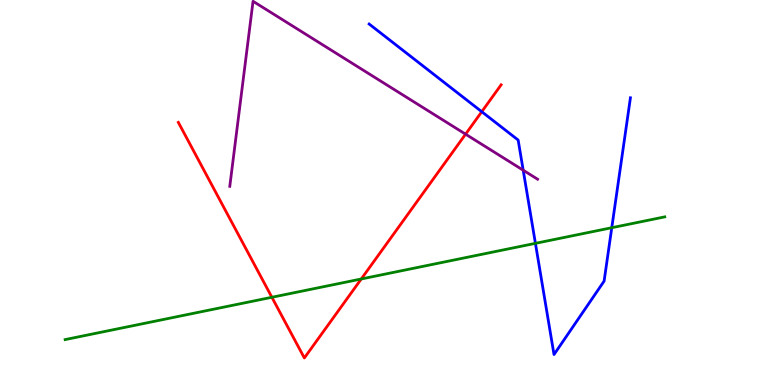[{'lines': ['blue', 'red'], 'intersections': [{'x': 6.22, 'y': 7.1}]}, {'lines': ['green', 'red'], 'intersections': [{'x': 3.51, 'y': 2.28}, {'x': 4.66, 'y': 2.75}]}, {'lines': ['purple', 'red'], 'intersections': [{'x': 6.01, 'y': 6.51}]}, {'lines': ['blue', 'green'], 'intersections': [{'x': 6.91, 'y': 3.68}, {'x': 7.89, 'y': 4.09}]}, {'lines': ['blue', 'purple'], 'intersections': [{'x': 6.75, 'y': 5.58}]}, {'lines': ['green', 'purple'], 'intersections': []}]